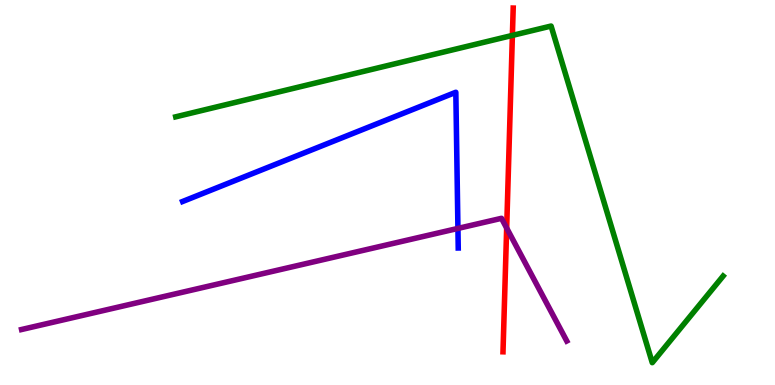[{'lines': ['blue', 'red'], 'intersections': []}, {'lines': ['green', 'red'], 'intersections': [{'x': 6.61, 'y': 9.08}]}, {'lines': ['purple', 'red'], 'intersections': [{'x': 6.54, 'y': 4.08}]}, {'lines': ['blue', 'green'], 'intersections': []}, {'lines': ['blue', 'purple'], 'intersections': [{'x': 5.91, 'y': 4.07}]}, {'lines': ['green', 'purple'], 'intersections': []}]